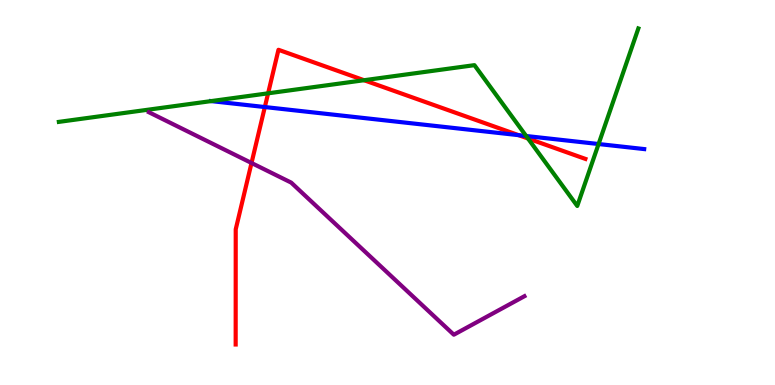[{'lines': ['blue', 'red'], 'intersections': [{'x': 3.42, 'y': 7.22}, {'x': 6.69, 'y': 6.49}]}, {'lines': ['green', 'red'], 'intersections': [{'x': 3.46, 'y': 7.58}, {'x': 4.7, 'y': 7.92}, {'x': 6.81, 'y': 6.4}]}, {'lines': ['purple', 'red'], 'intersections': [{'x': 3.25, 'y': 5.77}]}, {'lines': ['blue', 'green'], 'intersections': [{'x': 2.72, 'y': 7.37}, {'x': 6.79, 'y': 6.47}, {'x': 7.72, 'y': 6.26}]}, {'lines': ['blue', 'purple'], 'intersections': []}, {'lines': ['green', 'purple'], 'intersections': []}]